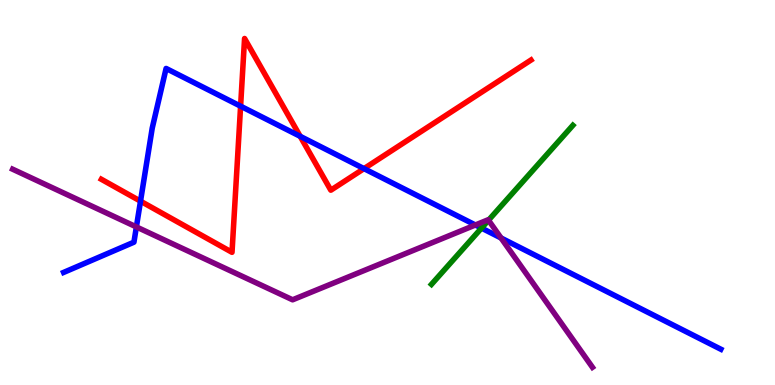[{'lines': ['blue', 'red'], 'intersections': [{'x': 1.81, 'y': 4.77}, {'x': 3.1, 'y': 7.24}, {'x': 3.87, 'y': 6.46}, {'x': 4.7, 'y': 5.62}]}, {'lines': ['green', 'red'], 'intersections': []}, {'lines': ['purple', 'red'], 'intersections': []}, {'lines': ['blue', 'green'], 'intersections': [{'x': 6.21, 'y': 4.08}]}, {'lines': ['blue', 'purple'], 'intersections': [{'x': 1.76, 'y': 4.11}, {'x': 6.13, 'y': 4.16}, {'x': 6.47, 'y': 3.82}]}, {'lines': ['green', 'purple'], 'intersections': [{'x': 6.3, 'y': 4.28}]}]